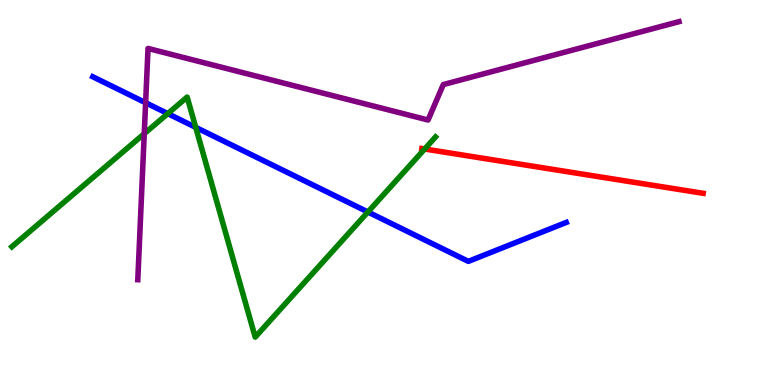[{'lines': ['blue', 'red'], 'intersections': []}, {'lines': ['green', 'red'], 'intersections': [{'x': 5.48, 'y': 6.13}]}, {'lines': ['purple', 'red'], 'intersections': []}, {'lines': ['blue', 'green'], 'intersections': [{'x': 2.16, 'y': 7.05}, {'x': 2.53, 'y': 6.69}, {'x': 4.75, 'y': 4.49}]}, {'lines': ['blue', 'purple'], 'intersections': [{'x': 1.88, 'y': 7.33}]}, {'lines': ['green', 'purple'], 'intersections': [{'x': 1.86, 'y': 6.53}]}]